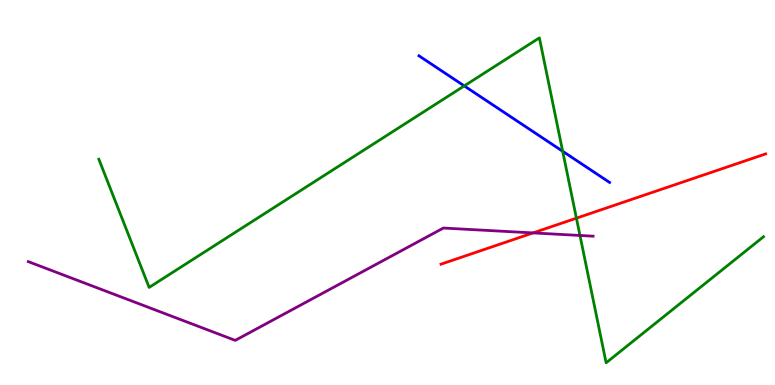[{'lines': ['blue', 'red'], 'intersections': []}, {'lines': ['green', 'red'], 'intersections': [{'x': 7.44, 'y': 4.33}]}, {'lines': ['purple', 'red'], 'intersections': [{'x': 6.88, 'y': 3.95}]}, {'lines': ['blue', 'green'], 'intersections': [{'x': 5.99, 'y': 7.77}, {'x': 7.26, 'y': 6.07}]}, {'lines': ['blue', 'purple'], 'intersections': []}, {'lines': ['green', 'purple'], 'intersections': [{'x': 7.48, 'y': 3.88}]}]